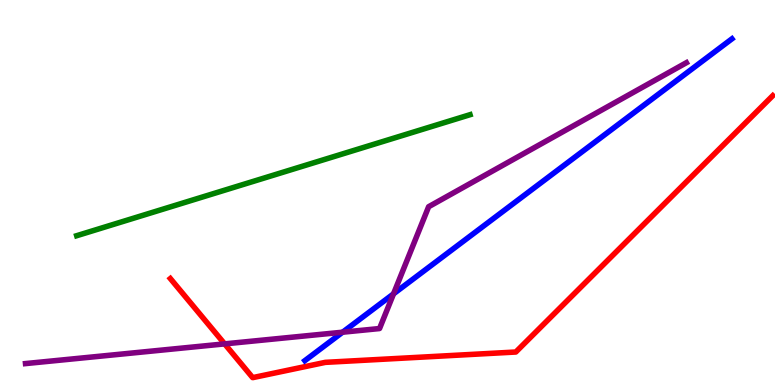[{'lines': ['blue', 'red'], 'intersections': []}, {'lines': ['green', 'red'], 'intersections': []}, {'lines': ['purple', 'red'], 'intersections': [{'x': 2.9, 'y': 1.07}]}, {'lines': ['blue', 'green'], 'intersections': []}, {'lines': ['blue', 'purple'], 'intersections': [{'x': 4.42, 'y': 1.37}, {'x': 5.08, 'y': 2.37}]}, {'lines': ['green', 'purple'], 'intersections': []}]